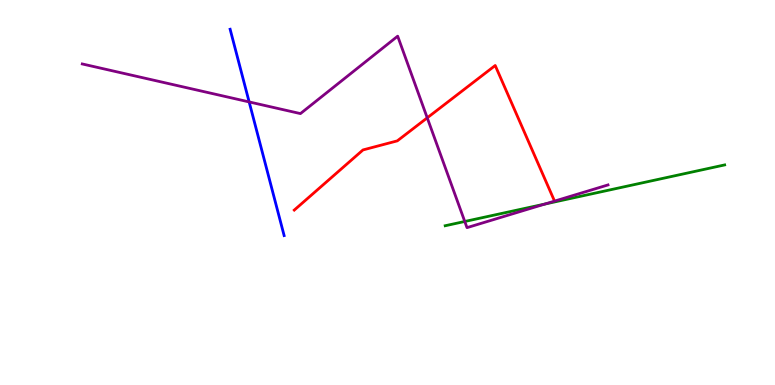[{'lines': ['blue', 'red'], 'intersections': []}, {'lines': ['green', 'red'], 'intersections': []}, {'lines': ['purple', 'red'], 'intersections': [{'x': 5.51, 'y': 6.94}, {'x': 7.16, 'y': 4.78}]}, {'lines': ['blue', 'green'], 'intersections': []}, {'lines': ['blue', 'purple'], 'intersections': [{'x': 3.21, 'y': 7.35}]}, {'lines': ['green', 'purple'], 'intersections': [{'x': 6.0, 'y': 4.25}, {'x': 7.03, 'y': 4.7}]}]